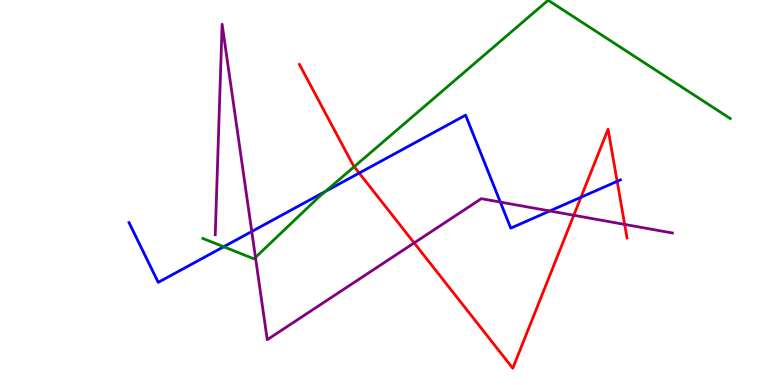[{'lines': ['blue', 'red'], 'intersections': [{'x': 4.63, 'y': 5.51}, {'x': 7.5, 'y': 4.88}, {'x': 7.96, 'y': 5.29}]}, {'lines': ['green', 'red'], 'intersections': [{'x': 4.57, 'y': 5.67}]}, {'lines': ['purple', 'red'], 'intersections': [{'x': 5.34, 'y': 3.69}, {'x': 7.4, 'y': 4.41}, {'x': 8.06, 'y': 4.17}]}, {'lines': ['blue', 'green'], 'intersections': [{'x': 2.89, 'y': 3.59}, {'x': 4.2, 'y': 5.03}]}, {'lines': ['blue', 'purple'], 'intersections': [{'x': 3.25, 'y': 3.99}, {'x': 6.46, 'y': 4.75}, {'x': 7.09, 'y': 4.52}]}, {'lines': ['green', 'purple'], 'intersections': [{'x': 3.3, 'y': 3.31}]}]